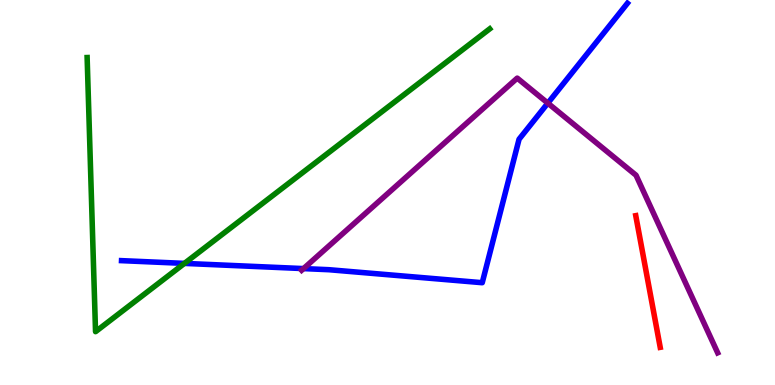[{'lines': ['blue', 'red'], 'intersections': []}, {'lines': ['green', 'red'], 'intersections': []}, {'lines': ['purple', 'red'], 'intersections': []}, {'lines': ['blue', 'green'], 'intersections': [{'x': 2.38, 'y': 3.16}]}, {'lines': ['blue', 'purple'], 'intersections': [{'x': 3.92, 'y': 3.02}, {'x': 7.07, 'y': 7.32}]}, {'lines': ['green', 'purple'], 'intersections': []}]